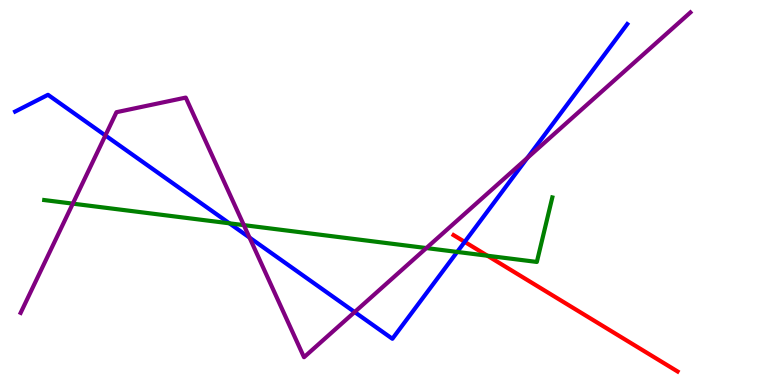[{'lines': ['blue', 'red'], 'intersections': [{'x': 6.0, 'y': 3.72}]}, {'lines': ['green', 'red'], 'intersections': [{'x': 6.29, 'y': 3.36}]}, {'lines': ['purple', 'red'], 'intersections': []}, {'lines': ['blue', 'green'], 'intersections': [{'x': 2.96, 'y': 4.2}, {'x': 5.9, 'y': 3.46}]}, {'lines': ['blue', 'purple'], 'intersections': [{'x': 1.36, 'y': 6.48}, {'x': 3.22, 'y': 3.83}, {'x': 4.58, 'y': 1.89}, {'x': 6.8, 'y': 5.9}]}, {'lines': ['green', 'purple'], 'intersections': [{'x': 0.939, 'y': 4.71}, {'x': 3.15, 'y': 4.15}, {'x': 5.5, 'y': 3.56}]}]